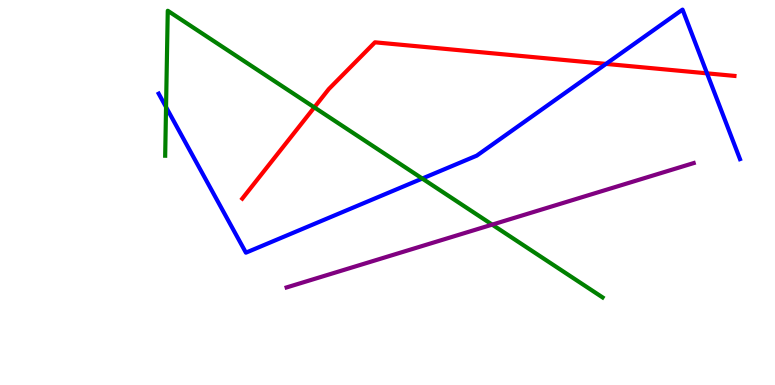[{'lines': ['blue', 'red'], 'intersections': [{'x': 7.82, 'y': 8.34}, {'x': 9.12, 'y': 8.1}]}, {'lines': ['green', 'red'], 'intersections': [{'x': 4.06, 'y': 7.21}]}, {'lines': ['purple', 'red'], 'intersections': []}, {'lines': ['blue', 'green'], 'intersections': [{'x': 2.14, 'y': 7.22}, {'x': 5.45, 'y': 5.36}]}, {'lines': ['blue', 'purple'], 'intersections': []}, {'lines': ['green', 'purple'], 'intersections': [{'x': 6.35, 'y': 4.17}]}]